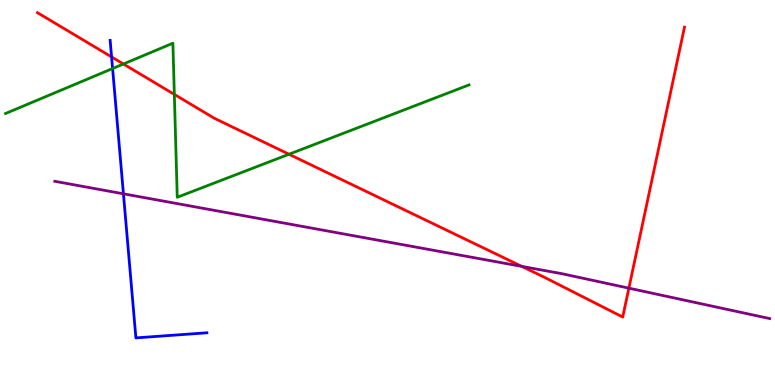[{'lines': ['blue', 'red'], 'intersections': [{'x': 1.44, 'y': 8.52}]}, {'lines': ['green', 'red'], 'intersections': [{'x': 1.59, 'y': 8.34}, {'x': 2.25, 'y': 7.55}, {'x': 3.73, 'y': 5.99}]}, {'lines': ['purple', 'red'], 'intersections': [{'x': 6.73, 'y': 3.08}, {'x': 8.11, 'y': 2.52}]}, {'lines': ['blue', 'green'], 'intersections': [{'x': 1.45, 'y': 8.22}]}, {'lines': ['blue', 'purple'], 'intersections': [{'x': 1.59, 'y': 4.97}]}, {'lines': ['green', 'purple'], 'intersections': []}]